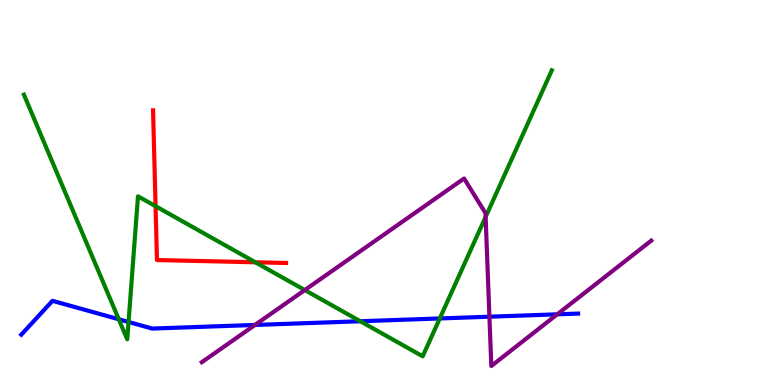[{'lines': ['blue', 'red'], 'intersections': []}, {'lines': ['green', 'red'], 'intersections': [{'x': 2.01, 'y': 4.64}, {'x': 3.3, 'y': 3.19}]}, {'lines': ['purple', 'red'], 'intersections': []}, {'lines': ['blue', 'green'], 'intersections': [{'x': 1.53, 'y': 1.71}, {'x': 1.66, 'y': 1.64}, {'x': 4.65, 'y': 1.66}, {'x': 5.67, 'y': 1.73}]}, {'lines': ['blue', 'purple'], 'intersections': [{'x': 3.29, 'y': 1.56}, {'x': 6.32, 'y': 1.77}, {'x': 7.19, 'y': 1.84}]}, {'lines': ['green', 'purple'], 'intersections': [{'x': 3.93, 'y': 2.47}, {'x': 6.27, 'y': 4.37}]}]